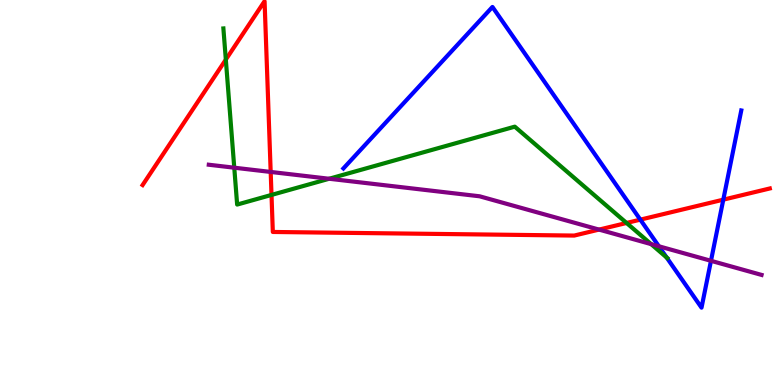[{'lines': ['blue', 'red'], 'intersections': [{'x': 8.26, 'y': 4.29}, {'x': 9.33, 'y': 4.81}]}, {'lines': ['green', 'red'], 'intersections': [{'x': 2.91, 'y': 8.45}, {'x': 3.5, 'y': 4.94}, {'x': 8.08, 'y': 4.21}]}, {'lines': ['purple', 'red'], 'intersections': [{'x': 3.49, 'y': 5.53}, {'x': 7.73, 'y': 4.04}]}, {'lines': ['blue', 'green'], 'intersections': [{'x': 8.6, 'y': 3.31}]}, {'lines': ['blue', 'purple'], 'intersections': [{'x': 8.5, 'y': 3.6}, {'x': 9.17, 'y': 3.23}]}, {'lines': ['green', 'purple'], 'intersections': [{'x': 3.02, 'y': 5.64}, {'x': 4.25, 'y': 5.36}, {'x': 8.4, 'y': 3.66}]}]